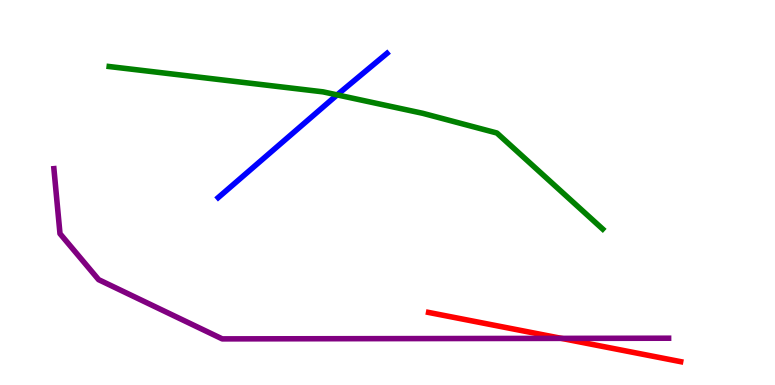[{'lines': ['blue', 'red'], 'intersections': []}, {'lines': ['green', 'red'], 'intersections': []}, {'lines': ['purple', 'red'], 'intersections': [{'x': 7.24, 'y': 1.21}]}, {'lines': ['blue', 'green'], 'intersections': [{'x': 4.35, 'y': 7.54}]}, {'lines': ['blue', 'purple'], 'intersections': []}, {'lines': ['green', 'purple'], 'intersections': []}]